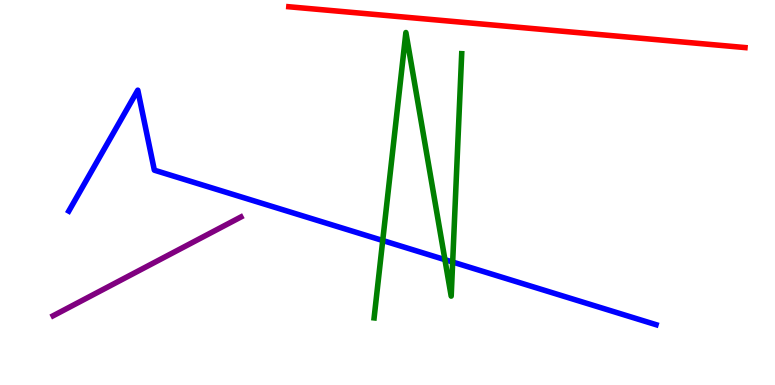[{'lines': ['blue', 'red'], 'intersections': []}, {'lines': ['green', 'red'], 'intersections': []}, {'lines': ['purple', 'red'], 'intersections': []}, {'lines': ['blue', 'green'], 'intersections': [{'x': 4.94, 'y': 3.75}, {'x': 5.74, 'y': 3.26}, {'x': 5.84, 'y': 3.19}]}, {'lines': ['blue', 'purple'], 'intersections': []}, {'lines': ['green', 'purple'], 'intersections': []}]